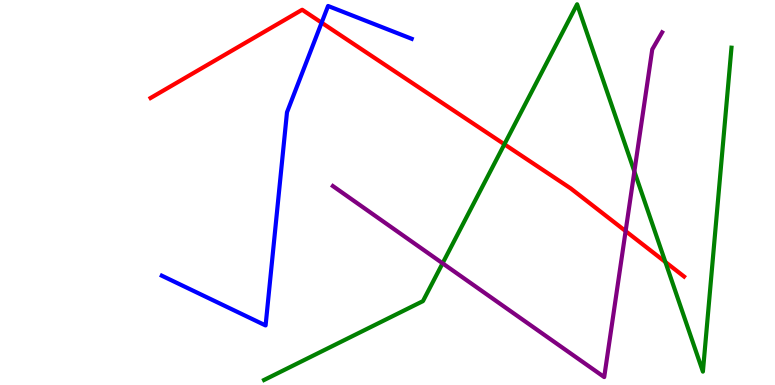[{'lines': ['blue', 'red'], 'intersections': [{'x': 4.15, 'y': 9.41}]}, {'lines': ['green', 'red'], 'intersections': [{'x': 6.51, 'y': 6.25}, {'x': 8.59, 'y': 3.2}]}, {'lines': ['purple', 'red'], 'intersections': [{'x': 8.07, 'y': 4.0}]}, {'lines': ['blue', 'green'], 'intersections': []}, {'lines': ['blue', 'purple'], 'intersections': []}, {'lines': ['green', 'purple'], 'intersections': [{'x': 5.71, 'y': 3.16}, {'x': 8.19, 'y': 5.55}]}]